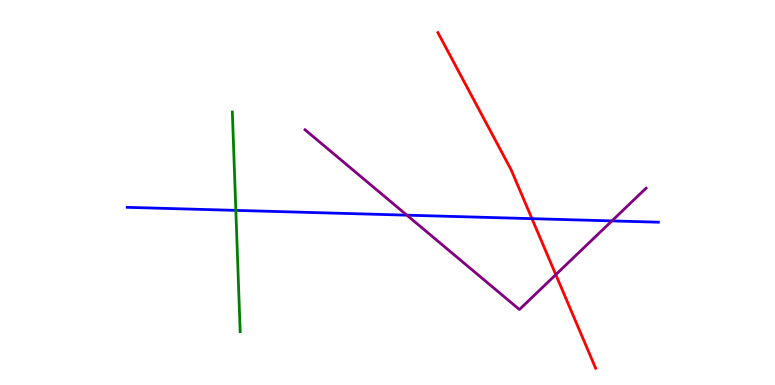[{'lines': ['blue', 'red'], 'intersections': [{'x': 6.86, 'y': 4.32}]}, {'lines': ['green', 'red'], 'intersections': []}, {'lines': ['purple', 'red'], 'intersections': [{'x': 7.17, 'y': 2.87}]}, {'lines': ['blue', 'green'], 'intersections': [{'x': 3.04, 'y': 4.54}]}, {'lines': ['blue', 'purple'], 'intersections': [{'x': 5.25, 'y': 4.41}, {'x': 7.9, 'y': 4.26}]}, {'lines': ['green', 'purple'], 'intersections': []}]